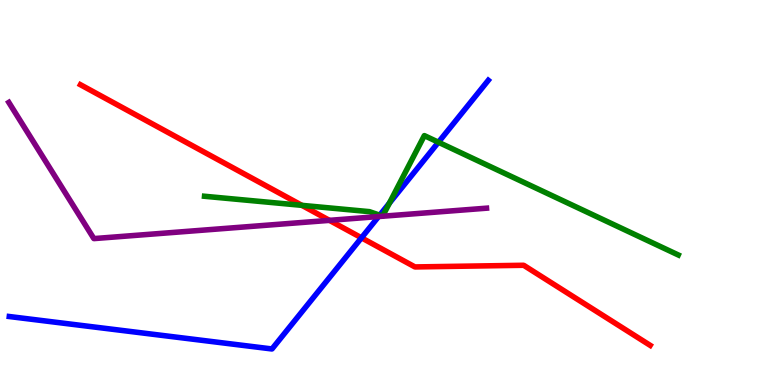[{'lines': ['blue', 'red'], 'intersections': [{'x': 4.66, 'y': 3.82}]}, {'lines': ['green', 'red'], 'intersections': [{'x': 3.9, 'y': 4.67}]}, {'lines': ['purple', 'red'], 'intersections': [{'x': 4.25, 'y': 4.28}]}, {'lines': ['blue', 'green'], 'intersections': [{'x': 4.9, 'y': 4.41}, {'x': 5.02, 'y': 4.72}, {'x': 5.66, 'y': 6.31}]}, {'lines': ['blue', 'purple'], 'intersections': [{'x': 4.89, 'y': 4.38}]}, {'lines': ['green', 'purple'], 'intersections': []}]